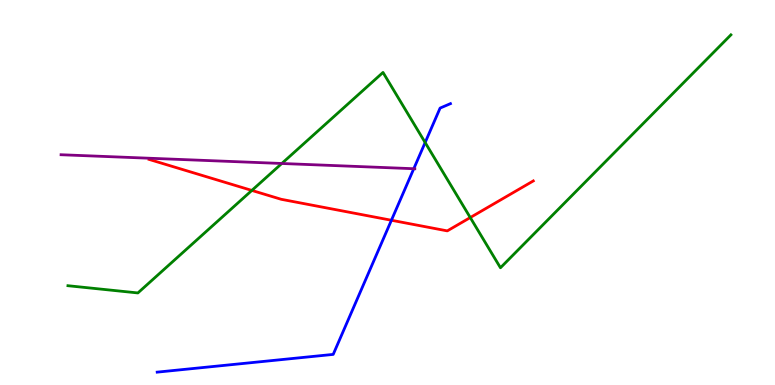[{'lines': ['blue', 'red'], 'intersections': [{'x': 5.05, 'y': 4.28}]}, {'lines': ['green', 'red'], 'intersections': [{'x': 3.25, 'y': 5.05}, {'x': 6.07, 'y': 4.35}]}, {'lines': ['purple', 'red'], 'intersections': []}, {'lines': ['blue', 'green'], 'intersections': [{'x': 5.49, 'y': 6.3}]}, {'lines': ['blue', 'purple'], 'intersections': [{'x': 5.34, 'y': 5.62}]}, {'lines': ['green', 'purple'], 'intersections': [{'x': 3.64, 'y': 5.75}]}]